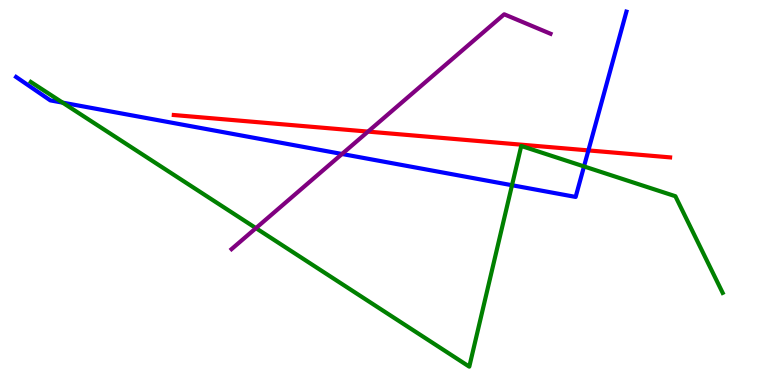[{'lines': ['blue', 'red'], 'intersections': [{'x': 7.59, 'y': 6.09}]}, {'lines': ['green', 'red'], 'intersections': []}, {'lines': ['purple', 'red'], 'intersections': [{'x': 4.75, 'y': 6.58}]}, {'lines': ['blue', 'green'], 'intersections': [{'x': 0.808, 'y': 7.33}, {'x': 6.61, 'y': 5.19}, {'x': 7.54, 'y': 5.68}]}, {'lines': ['blue', 'purple'], 'intersections': [{'x': 4.41, 'y': 6.0}]}, {'lines': ['green', 'purple'], 'intersections': [{'x': 3.3, 'y': 4.07}]}]